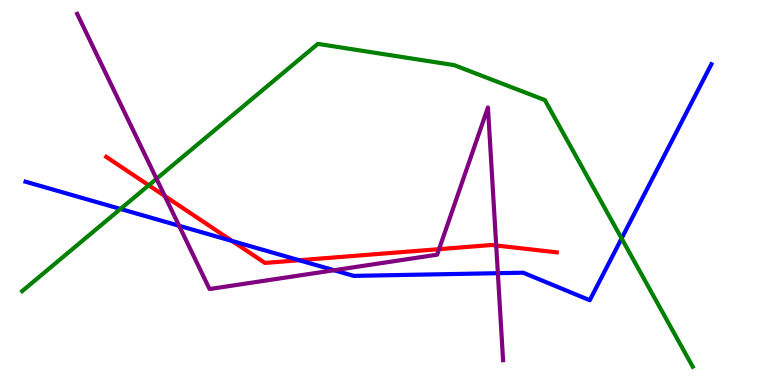[{'lines': ['blue', 'red'], 'intersections': [{'x': 2.99, 'y': 3.74}, {'x': 3.86, 'y': 3.24}]}, {'lines': ['green', 'red'], 'intersections': [{'x': 1.92, 'y': 5.19}]}, {'lines': ['purple', 'red'], 'intersections': [{'x': 2.13, 'y': 4.91}, {'x': 5.67, 'y': 3.53}, {'x': 6.4, 'y': 3.62}]}, {'lines': ['blue', 'green'], 'intersections': [{'x': 1.55, 'y': 4.57}, {'x': 8.02, 'y': 3.81}]}, {'lines': ['blue', 'purple'], 'intersections': [{'x': 2.31, 'y': 4.14}, {'x': 4.31, 'y': 2.98}, {'x': 6.42, 'y': 2.9}]}, {'lines': ['green', 'purple'], 'intersections': [{'x': 2.02, 'y': 5.36}]}]